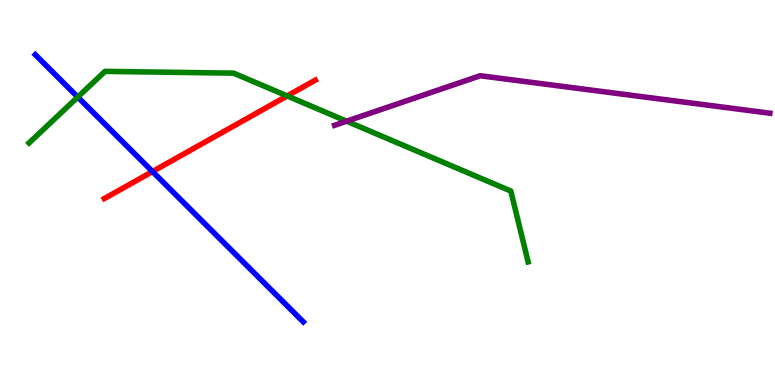[{'lines': ['blue', 'red'], 'intersections': [{'x': 1.97, 'y': 5.54}]}, {'lines': ['green', 'red'], 'intersections': [{'x': 3.71, 'y': 7.51}]}, {'lines': ['purple', 'red'], 'intersections': []}, {'lines': ['blue', 'green'], 'intersections': [{'x': 1.0, 'y': 7.48}]}, {'lines': ['blue', 'purple'], 'intersections': []}, {'lines': ['green', 'purple'], 'intersections': [{'x': 4.47, 'y': 6.85}]}]